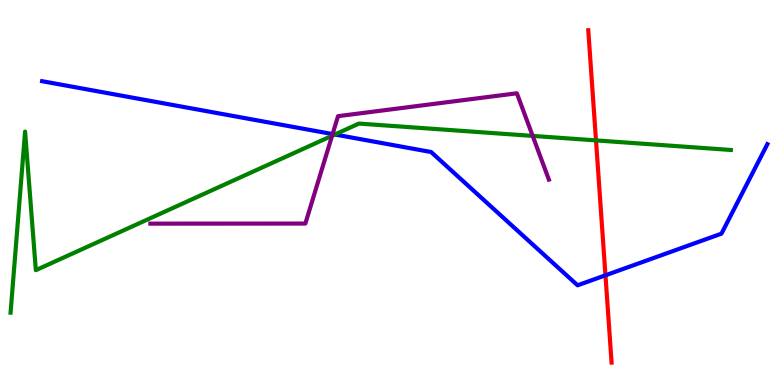[{'lines': ['blue', 'red'], 'intersections': [{'x': 7.81, 'y': 2.85}]}, {'lines': ['green', 'red'], 'intersections': [{'x': 7.69, 'y': 6.35}]}, {'lines': ['purple', 'red'], 'intersections': []}, {'lines': ['blue', 'green'], 'intersections': [{'x': 4.32, 'y': 6.51}]}, {'lines': ['blue', 'purple'], 'intersections': [{'x': 4.29, 'y': 6.52}]}, {'lines': ['green', 'purple'], 'intersections': [{'x': 4.28, 'y': 6.47}, {'x': 6.87, 'y': 6.47}]}]